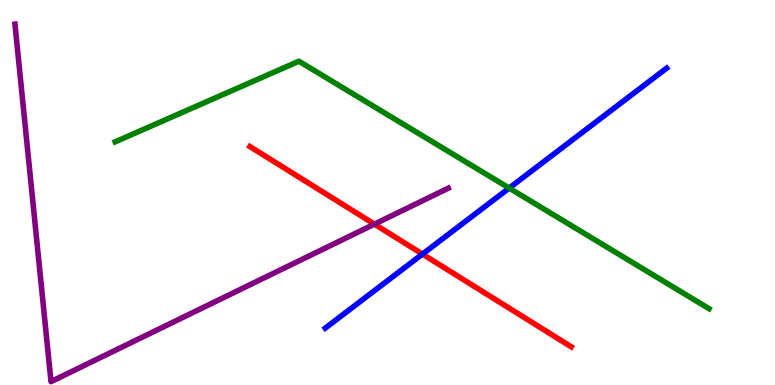[{'lines': ['blue', 'red'], 'intersections': [{'x': 5.45, 'y': 3.4}]}, {'lines': ['green', 'red'], 'intersections': []}, {'lines': ['purple', 'red'], 'intersections': [{'x': 4.83, 'y': 4.18}]}, {'lines': ['blue', 'green'], 'intersections': [{'x': 6.57, 'y': 5.11}]}, {'lines': ['blue', 'purple'], 'intersections': []}, {'lines': ['green', 'purple'], 'intersections': []}]